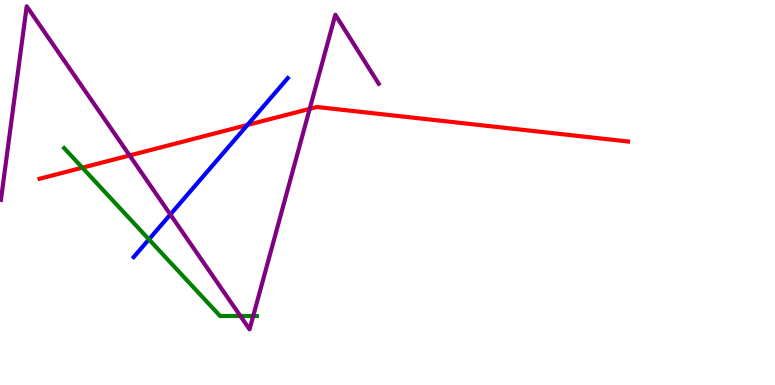[{'lines': ['blue', 'red'], 'intersections': [{'x': 3.19, 'y': 6.75}]}, {'lines': ['green', 'red'], 'intersections': [{'x': 1.06, 'y': 5.64}]}, {'lines': ['purple', 'red'], 'intersections': [{'x': 1.67, 'y': 5.96}, {'x': 4.0, 'y': 7.17}]}, {'lines': ['blue', 'green'], 'intersections': [{'x': 1.92, 'y': 3.78}]}, {'lines': ['blue', 'purple'], 'intersections': [{'x': 2.2, 'y': 4.43}]}, {'lines': ['green', 'purple'], 'intersections': [{'x': 3.1, 'y': 1.79}, {'x': 3.27, 'y': 1.79}]}]